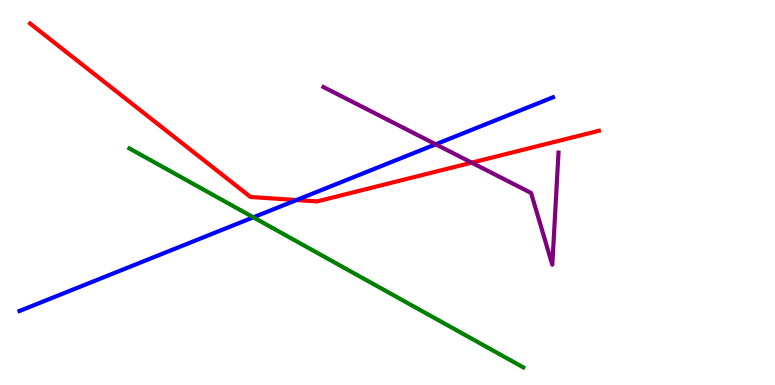[{'lines': ['blue', 'red'], 'intersections': [{'x': 3.83, 'y': 4.8}]}, {'lines': ['green', 'red'], 'intersections': []}, {'lines': ['purple', 'red'], 'intersections': [{'x': 6.09, 'y': 5.78}]}, {'lines': ['blue', 'green'], 'intersections': [{'x': 3.27, 'y': 4.36}]}, {'lines': ['blue', 'purple'], 'intersections': [{'x': 5.62, 'y': 6.25}]}, {'lines': ['green', 'purple'], 'intersections': []}]